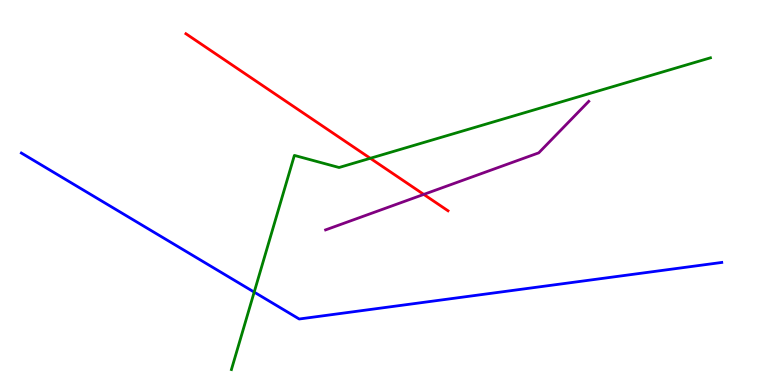[{'lines': ['blue', 'red'], 'intersections': []}, {'lines': ['green', 'red'], 'intersections': [{'x': 4.78, 'y': 5.89}]}, {'lines': ['purple', 'red'], 'intersections': [{'x': 5.47, 'y': 4.95}]}, {'lines': ['blue', 'green'], 'intersections': [{'x': 3.28, 'y': 2.41}]}, {'lines': ['blue', 'purple'], 'intersections': []}, {'lines': ['green', 'purple'], 'intersections': []}]